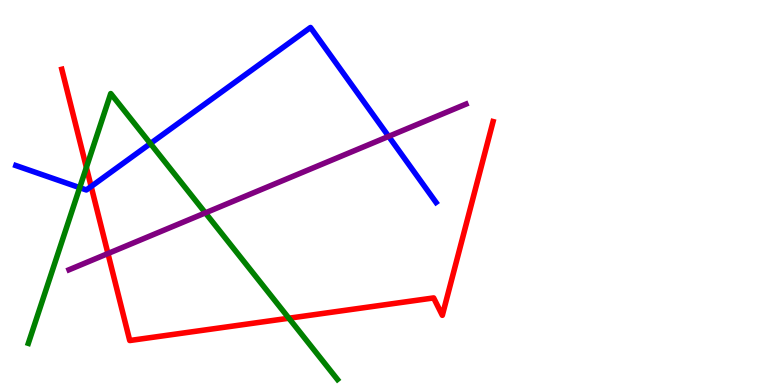[{'lines': ['blue', 'red'], 'intersections': [{'x': 1.18, 'y': 5.16}]}, {'lines': ['green', 'red'], 'intersections': [{'x': 1.11, 'y': 5.65}, {'x': 3.73, 'y': 1.73}]}, {'lines': ['purple', 'red'], 'intersections': [{'x': 1.39, 'y': 3.41}]}, {'lines': ['blue', 'green'], 'intersections': [{'x': 1.03, 'y': 5.13}, {'x': 1.94, 'y': 6.27}]}, {'lines': ['blue', 'purple'], 'intersections': [{'x': 5.01, 'y': 6.46}]}, {'lines': ['green', 'purple'], 'intersections': [{'x': 2.65, 'y': 4.47}]}]